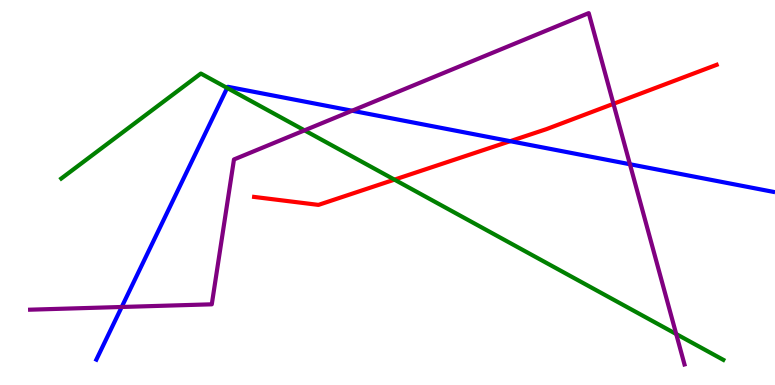[{'lines': ['blue', 'red'], 'intersections': [{'x': 6.58, 'y': 6.33}]}, {'lines': ['green', 'red'], 'intersections': [{'x': 5.09, 'y': 5.33}]}, {'lines': ['purple', 'red'], 'intersections': [{'x': 7.92, 'y': 7.3}]}, {'lines': ['blue', 'green'], 'intersections': [{'x': 2.93, 'y': 7.72}]}, {'lines': ['blue', 'purple'], 'intersections': [{'x': 1.57, 'y': 2.03}, {'x': 4.54, 'y': 7.12}, {'x': 8.13, 'y': 5.73}]}, {'lines': ['green', 'purple'], 'intersections': [{'x': 3.93, 'y': 6.61}, {'x': 8.73, 'y': 1.32}]}]